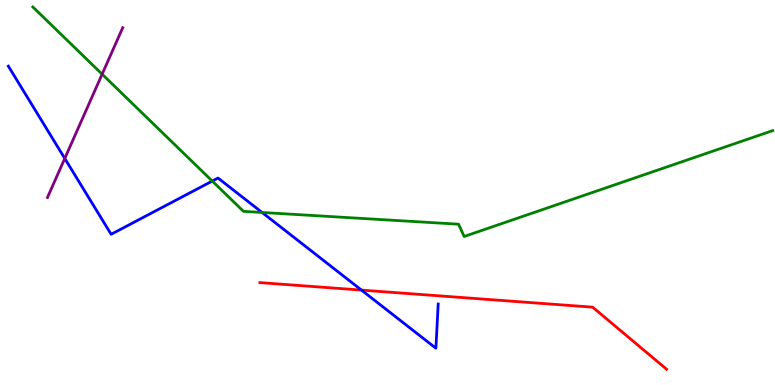[{'lines': ['blue', 'red'], 'intersections': [{'x': 4.66, 'y': 2.46}]}, {'lines': ['green', 'red'], 'intersections': []}, {'lines': ['purple', 'red'], 'intersections': []}, {'lines': ['blue', 'green'], 'intersections': [{'x': 2.74, 'y': 5.3}, {'x': 3.38, 'y': 4.48}]}, {'lines': ['blue', 'purple'], 'intersections': [{'x': 0.836, 'y': 5.88}]}, {'lines': ['green', 'purple'], 'intersections': [{'x': 1.32, 'y': 8.07}]}]